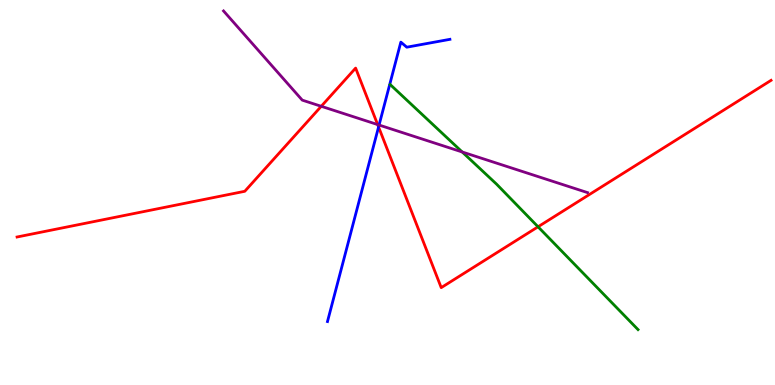[{'lines': ['blue', 'red'], 'intersections': [{'x': 4.88, 'y': 6.7}]}, {'lines': ['green', 'red'], 'intersections': [{'x': 6.94, 'y': 4.11}]}, {'lines': ['purple', 'red'], 'intersections': [{'x': 4.15, 'y': 7.24}, {'x': 4.87, 'y': 6.76}]}, {'lines': ['blue', 'green'], 'intersections': []}, {'lines': ['blue', 'purple'], 'intersections': [{'x': 4.89, 'y': 6.75}]}, {'lines': ['green', 'purple'], 'intersections': [{'x': 5.96, 'y': 6.05}]}]